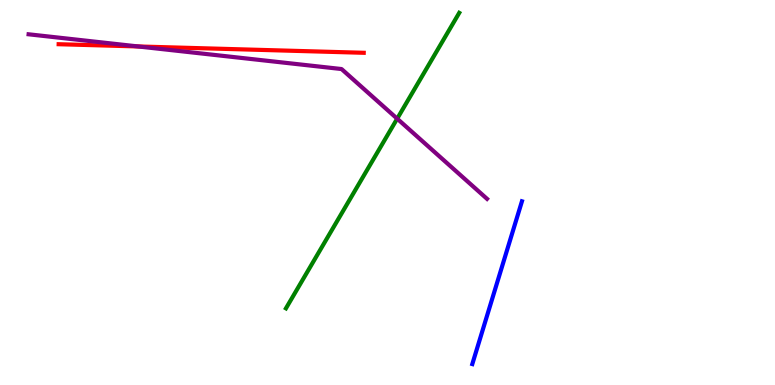[{'lines': ['blue', 'red'], 'intersections': []}, {'lines': ['green', 'red'], 'intersections': []}, {'lines': ['purple', 'red'], 'intersections': [{'x': 1.78, 'y': 8.79}]}, {'lines': ['blue', 'green'], 'intersections': []}, {'lines': ['blue', 'purple'], 'intersections': []}, {'lines': ['green', 'purple'], 'intersections': [{'x': 5.12, 'y': 6.92}]}]